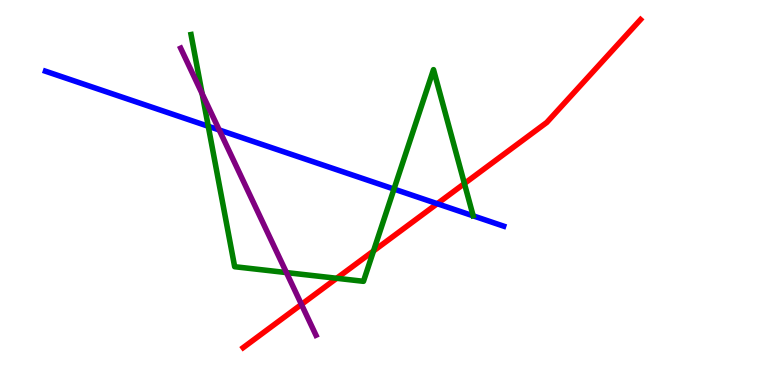[{'lines': ['blue', 'red'], 'intersections': [{'x': 5.64, 'y': 4.71}]}, {'lines': ['green', 'red'], 'intersections': [{'x': 4.34, 'y': 2.77}, {'x': 4.82, 'y': 3.48}, {'x': 5.99, 'y': 5.23}]}, {'lines': ['purple', 'red'], 'intersections': [{'x': 3.89, 'y': 2.09}]}, {'lines': ['blue', 'green'], 'intersections': [{'x': 2.69, 'y': 6.72}, {'x': 5.08, 'y': 5.09}]}, {'lines': ['blue', 'purple'], 'intersections': [{'x': 2.83, 'y': 6.62}]}, {'lines': ['green', 'purple'], 'intersections': [{'x': 2.61, 'y': 7.56}, {'x': 3.7, 'y': 2.92}]}]